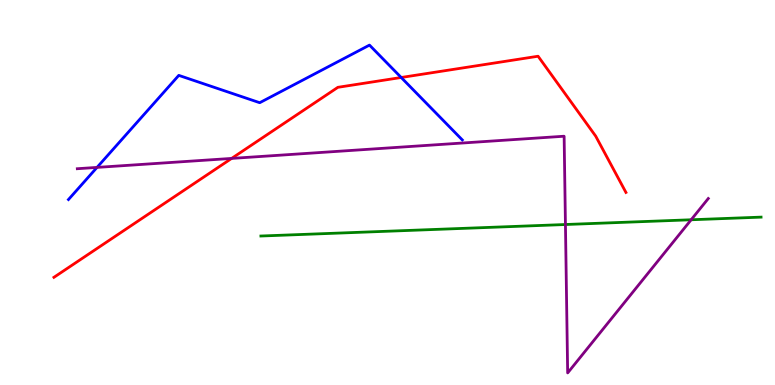[{'lines': ['blue', 'red'], 'intersections': [{'x': 5.18, 'y': 7.99}]}, {'lines': ['green', 'red'], 'intersections': []}, {'lines': ['purple', 'red'], 'intersections': [{'x': 2.99, 'y': 5.89}]}, {'lines': ['blue', 'green'], 'intersections': []}, {'lines': ['blue', 'purple'], 'intersections': [{'x': 1.25, 'y': 5.65}]}, {'lines': ['green', 'purple'], 'intersections': [{'x': 7.3, 'y': 4.17}, {'x': 8.92, 'y': 4.29}]}]